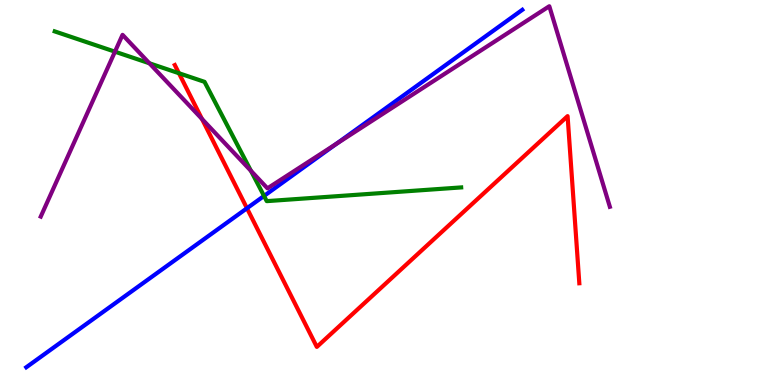[{'lines': ['blue', 'red'], 'intersections': [{'x': 3.19, 'y': 4.59}]}, {'lines': ['green', 'red'], 'intersections': [{'x': 2.31, 'y': 8.1}]}, {'lines': ['purple', 'red'], 'intersections': [{'x': 2.61, 'y': 6.91}]}, {'lines': ['blue', 'green'], 'intersections': [{'x': 3.41, 'y': 4.91}]}, {'lines': ['blue', 'purple'], 'intersections': [{'x': 4.34, 'y': 6.26}]}, {'lines': ['green', 'purple'], 'intersections': [{'x': 1.48, 'y': 8.66}, {'x': 1.93, 'y': 8.36}, {'x': 3.24, 'y': 5.56}]}]